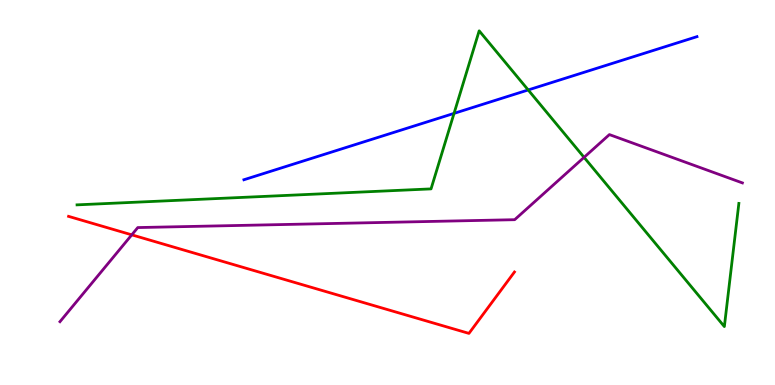[{'lines': ['blue', 'red'], 'intersections': []}, {'lines': ['green', 'red'], 'intersections': []}, {'lines': ['purple', 'red'], 'intersections': [{'x': 1.7, 'y': 3.9}]}, {'lines': ['blue', 'green'], 'intersections': [{'x': 5.86, 'y': 7.05}, {'x': 6.82, 'y': 7.66}]}, {'lines': ['blue', 'purple'], 'intersections': []}, {'lines': ['green', 'purple'], 'intersections': [{'x': 7.54, 'y': 5.91}]}]